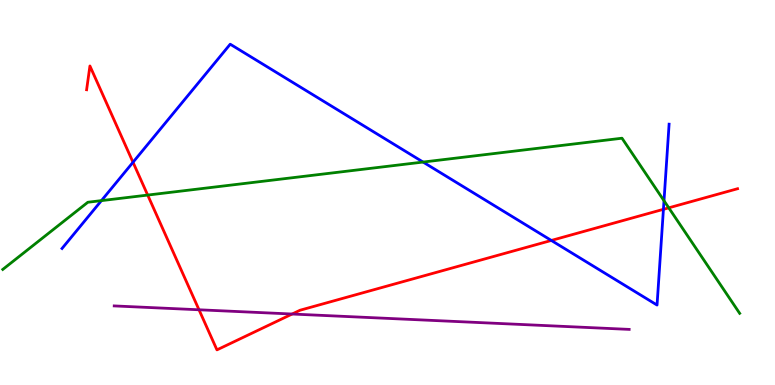[{'lines': ['blue', 'red'], 'intersections': [{'x': 1.72, 'y': 5.79}, {'x': 7.11, 'y': 3.75}, {'x': 8.56, 'y': 4.56}]}, {'lines': ['green', 'red'], 'intersections': [{'x': 1.91, 'y': 4.93}, {'x': 8.63, 'y': 4.6}]}, {'lines': ['purple', 'red'], 'intersections': [{'x': 2.57, 'y': 1.95}, {'x': 3.77, 'y': 1.84}]}, {'lines': ['blue', 'green'], 'intersections': [{'x': 1.31, 'y': 4.79}, {'x': 5.46, 'y': 5.79}, {'x': 8.57, 'y': 4.79}]}, {'lines': ['blue', 'purple'], 'intersections': []}, {'lines': ['green', 'purple'], 'intersections': []}]